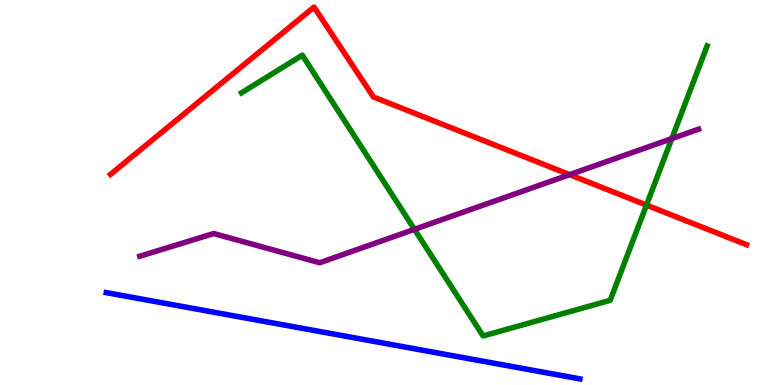[{'lines': ['blue', 'red'], 'intersections': []}, {'lines': ['green', 'red'], 'intersections': [{'x': 8.34, 'y': 4.67}]}, {'lines': ['purple', 'red'], 'intersections': [{'x': 7.35, 'y': 5.46}]}, {'lines': ['blue', 'green'], 'intersections': []}, {'lines': ['blue', 'purple'], 'intersections': []}, {'lines': ['green', 'purple'], 'intersections': [{'x': 5.35, 'y': 4.04}, {'x': 8.67, 'y': 6.4}]}]